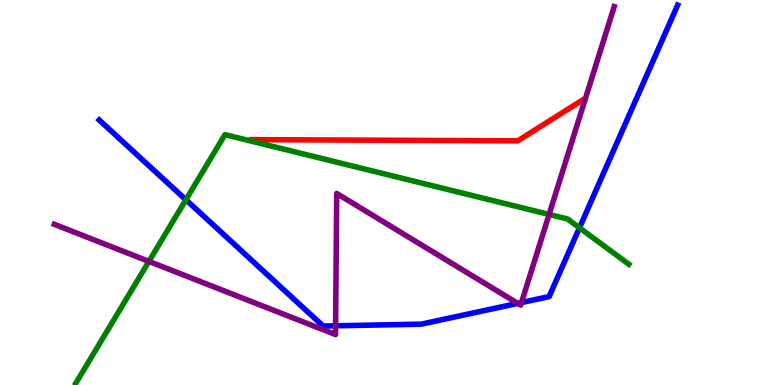[{'lines': ['blue', 'red'], 'intersections': []}, {'lines': ['green', 'red'], 'intersections': []}, {'lines': ['purple', 'red'], 'intersections': []}, {'lines': ['blue', 'green'], 'intersections': [{'x': 2.4, 'y': 4.81}, {'x': 7.48, 'y': 4.08}]}, {'lines': ['blue', 'purple'], 'intersections': [{'x': 4.33, 'y': 1.54}, {'x': 6.68, 'y': 2.12}, {'x': 6.73, 'y': 2.14}]}, {'lines': ['green', 'purple'], 'intersections': [{'x': 1.92, 'y': 3.21}, {'x': 7.09, 'y': 4.43}]}]